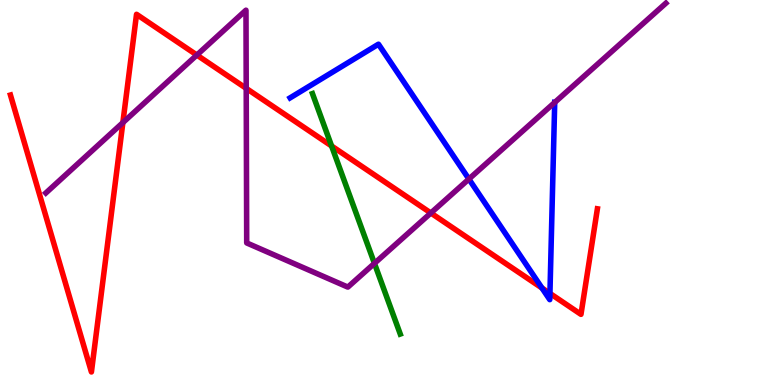[{'lines': ['blue', 'red'], 'intersections': [{'x': 6.99, 'y': 2.52}, {'x': 7.1, 'y': 2.38}]}, {'lines': ['green', 'red'], 'intersections': [{'x': 4.28, 'y': 6.21}]}, {'lines': ['purple', 'red'], 'intersections': [{'x': 1.59, 'y': 6.81}, {'x': 2.54, 'y': 8.57}, {'x': 3.18, 'y': 7.7}, {'x': 5.56, 'y': 4.47}]}, {'lines': ['blue', 'green'], 'intersections': []}, {'lines': ['blue', 'purple'], 'intersections': [{'x': 6.05, 'y': 5.35}, {'x': 7.16, 'y': 7.34}]}, {'lines': ['green', 'purple'], 'intersections': [{'x': 4.83, 'y': 3.16}]}]